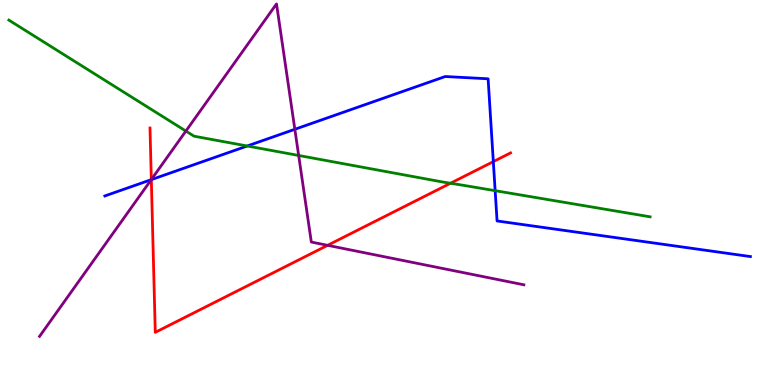[{'lines': ['blue', 'red'], 'intersections': [{'x': 1.95, 'y': 5.33}, {'x': 6.37, 'y': 5.8}]}, {'lines': ['green', 'red'], 'intersections': [{'x': 5.81, 'y': 5.24}]}, {'lines': ['purple', 'red'], 'intersections': [{'x': 1.95, 'y': 5.34}, {'x': 4.23, 'y': 3.63}]}, {'lines': ['blue', 'green'], 'intersections': [{'x': 3.19, 'y': 6.21}, {'x': 6.39, 'y': 5.05}]}, {'lines': ['blue', 'purple'], 'intersections': [{'x': 1.95, 'y': 5.33}, {'x': 3.8, 'y': 6.64}]}, {'lines': ['green', 'purple'], 'intersections': [{'x': 2.4, 'y': 6.6}, {'x': 3.85, 'y': 5.96}]}]